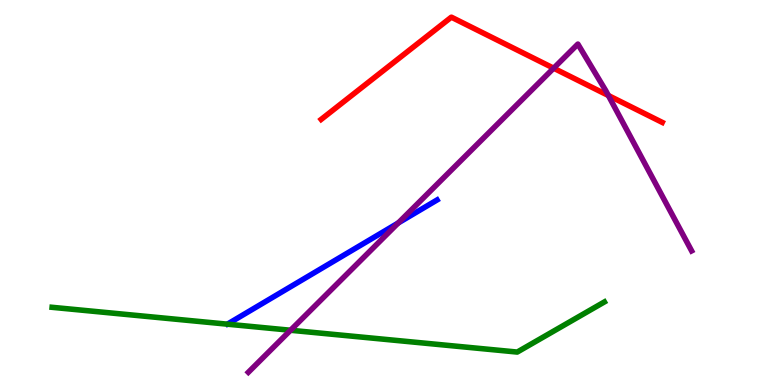[{'lines': ['blue', 'red'], 'intersections': []}, {'lines': ['green', 'red'], 'intersections': []}, {'lines': ['purple', 'red'], 'intersections': [{'x': 7.14, 'y': 8.23}, {'x': 7.85, 'y': 7.52}]}, {'lines': ['blue', 'green'], 'intersections': []}, {'lines': ['blue', 'purple'], 'intersections': [{'x': 5.14, 'y': 4.21}]}, {'lines': ['green', 'purple'], 'intersections': [{'x': 3.75, 'y': 1.42}]}]